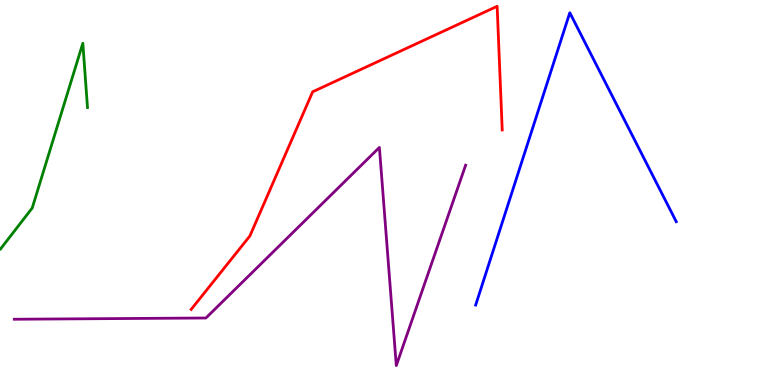[{'lines': ['blue', 'red'], 'intersections': []}, {'lines': ['green', 'red'], 'intersections': []}, {'lines': ['purple', 'red'], 'intersections': []}, {'lines': ['blue', 'green'], 'intersections': []}, {'lines': ['blue', 'purple'], 'intersections': []}, {'lines': ['green', 'purple'], 'intersections': []}]